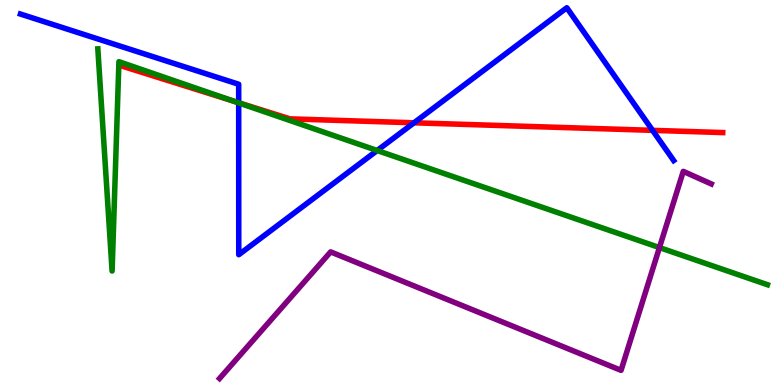[{'lines': ['blue', 'red'], 'intersections': [{'x': 3.08, 'y': 7.33}, {'x': 5.34, 'y': 6.81}, {'x': 8.42, 'y': 6.61}]}, {'lines': ['green', 'red'], 'intersections': [{'x': 3.03, 'y': 7.37}]}, {'lines': ['purple', 'red'], 'intersections': []}, {'lines': ['blue', 'green'], 'intersections': [{'x': 3.08, 'y': 7.33}, {'x': 4.87, 'y': 6.09}]}, {'lines': ['blue', 'purple'], 'intersections': []}, {'lines': ['green', 'purple'], 'intersections': [{'x': 8.51, 'y': 3.57}]}]